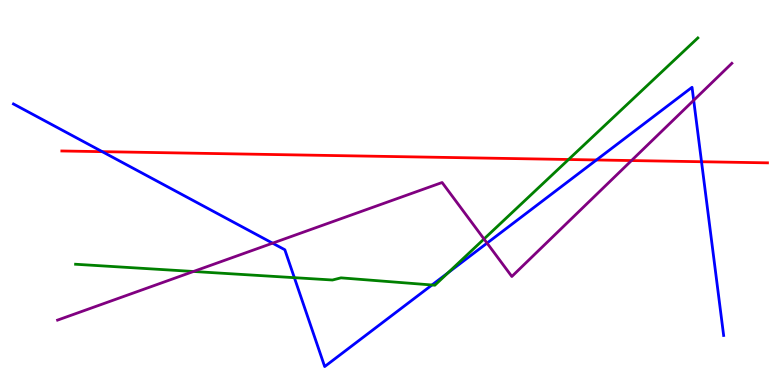[{'lines': ['blue', 'red'], 'intersections': [{'x': 1.32, 'y': 6.06}, {'x': 7.7, 'y': 5.85}, {'x': 9.05, 'y': 5.8}]}, {'lines': ['green', 'red'], 'intersections': [{'x': 7.34, 'y': 5.86}]}, {'lines': ['purple', 'red'], 'intersections': [{'x': 8.15, 'y': 5.83}]}, {'lines': ['blue', 'green'], 'intersections': [{'x': 3.8, 'y': 2.79}, {'x': 5.57, 'y': 2.6}, {'x': 5.78, 'y': 2.92}]}, {'lines': ['blue', 'purple'], 'intersections': [{'x': 3.52, 'y': 3.68}, {'x': 6.28, 'y': 3.69}, {'x': 8.95, 'y': 7.39}]}, {'lines': ['green', 'purple'], 'intersections': [{'x': 2.5, 'y': 2.95}, {'x': 6.25, 'y': 3.79}]}]